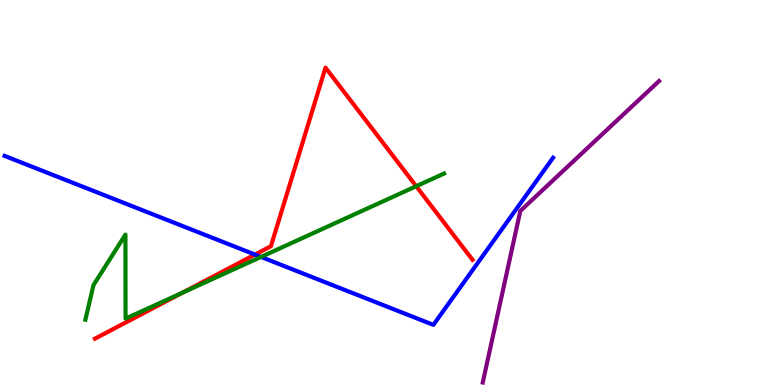[{'lines': ['blue', 'red'], 'intersections': [{'x': 3.29, 'y': 3.39}]}, {'lines': ['green', 'red'], 'intersections': [{'x': 2.35, 'y': 2.39}, {'x': 5.37, 'y': 5.16}]}, {'lines': ['purple', 'red'], 'intersections': []}, {'lines': ['blue', 'green'], 'intersections': [{'x': 3.37, 'y': 3.33}]}, {'lines': ['blue', 'purple'], 'intersections': []}, {'lines': ['green', 'purple'], 'intersections': []}]